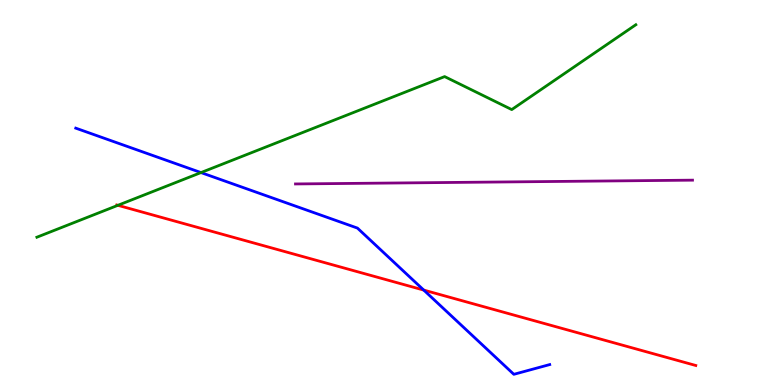[{'lines': ['blue', 'red'], 'intersections': [{'x': 5.47, 'y': 2.47}]}, {'lines': ['green', 'red'], 'intersections': [{'x': 1.52, 'y': 4.67}]}, {'lines': ['purple', 'red'], 'intersections': []}, {'lines': ['blue', 'green'], 'intersections': [{'x': 2.59, 'y': 5.52}]}, {'lines': ['blue', 'purple'], 'intersections': []}, {'lines': ['green', 'purple'], 'intersections': []}]